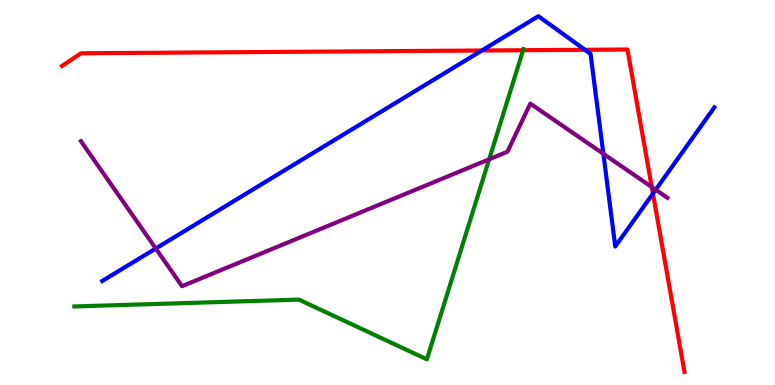[{'lines': ['blue', 'red'], 'intersections': [{'x': 6.22, 'y': 8.69}, {'x': 7.55, 'y': 8.71}, {'x': 8.43, 'y': 4.97}]}, {'lines': ['green', 'red'], 'intersections': [{'x': 6.75, 'y': 8.7}]}, {'lines': ['purple', 'red'], 'intersections': [{'x': 8.41, 'y': 5.14}]}, {'lines': ['blue', 'green'], 'intersections': []}, {'lines': ['blue', 'purple'], 'intersections': [{'x': 2.01, 'y': 3.55}, {'x': 7.79, 'y': 6.0}, {'x': 8.46, 'y': 5.07}]}, {'lines': ['green', 'purple'], 'intersections': [{'x': 6.31, 'y': 5.86}]}]